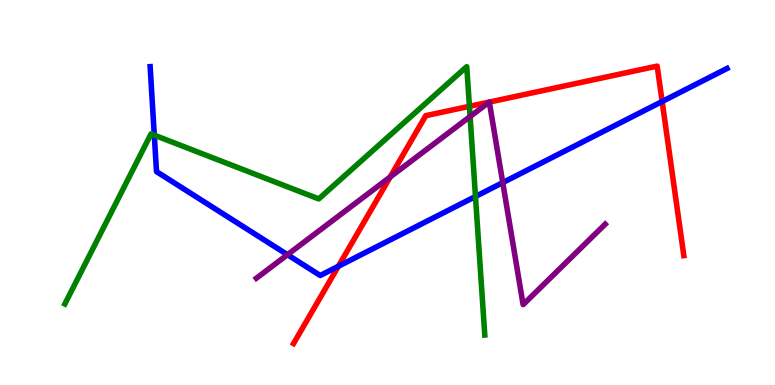[{'lines': ['blue', 'red'], 'intersections': [{'x': 4.37, 'y': 3.08}, {'x': 8.54, 'y': 7.36}]}, {'lines': ['green', 'red'], 'intersections': [{'x': 6.06, 'y': 7.24}]}, {'lines': ['purple', 'red'], 'intersections': [{'x': 5.03, 'y': 5.4}, {'x': 6.31, 'y': 7.35}, {'x': 6.31, 'y': 7.35}]}, {'lines': ['blue', 'green'], 'intersections': [{'x': 1.99, 'y': 6.49}, {'x': 6.14, 'y': 4.9}]}, {'lines': ['blue', 'purple'], 'intersections': [{'x': 3.71, 'y': 3.38}, {'x': 6.49, 'y': 5.26}]}, {'lines': ['green', 'purple'], 'intersections': [{'x': 6.07, 'y': 6.97}]}]